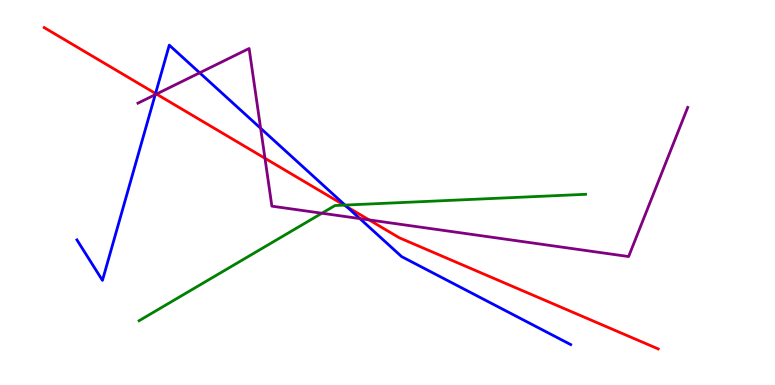[{'lines': ['blue', 'red'], 'intersections': [{'x': 2.01, 'y': 7.57}, {'x': 4.47, 'y': 4.63}]}, {'lines': ['green', 'red'], 'intersections': [{'x': 4.44, 'y': 4.67}]}, {'lines': ['purple', 'red'], 'intersections': [{'x': 2.02, 'y': 7.56}, {'x': 3.42, 'y': 5.89}, {'x': 4.76, 'y': 4.29}]}, {'lines': ['blue', 'green'], 'intersections': [{'x': 4.45, 'y': 4.67}]}, {'lines': ['blue', 'purple'], 'intersections': [{'x': 2.0, 'y': 7.54}, {'x': 2.58, 'y': 8.11}, {'x': 3.36, 'y': 6.67}, {'x': 4.64, 'y': 4.32}]}, {'lines': ['green', 'purple'], 'intersections': [{'x': 4.15, 'y': 4.46}]}]